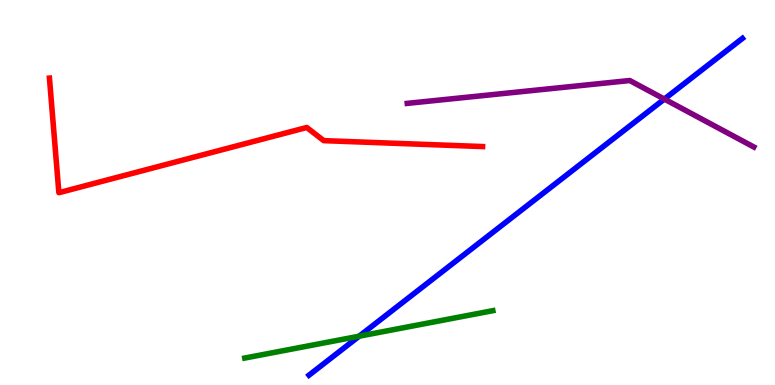[{'lines': ['blue', 'red'], 'intersections': []}, {'lines': ['green', 'red'], 'intersections': []}, {'lines': ['purple', 'red'], 'intersections': []}, {'lines': ['blue', 'green'], 'intersections': [{'x': 4.63, 'y': 1.27}]}, {'lines': ['blue', 'purple'], 'intersections': [{'x': 8.57, 'y': 7.43}]}, {'lines': ['green', 'purple'], 'intersections': []}]